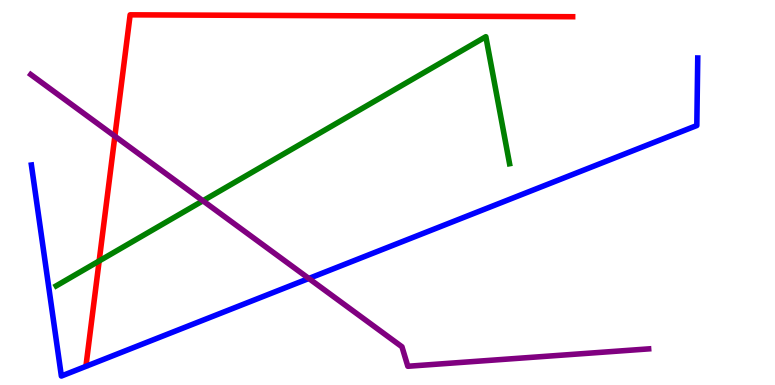[{'lines': ['blue', 'red'], 'intersections': []}, {'lines': ['green', 'red'], 'intersections': [{'x': 1.28, 'y': 3.22}]}, {'lines': ['purple', 'red'], 'intersections': [{'x': 1.48, 'y': 6.46}]}, {'lines': ['blue', 'green'], 'intersections': []}, {'lines': ['blue', 'purple'], 'intersections': [{'x': 3.98, 'y': 2.77}]}, {'lines': ['green', 'purple'], 'intersections': [{'x': 2.62, 'y': 4.78}]}]